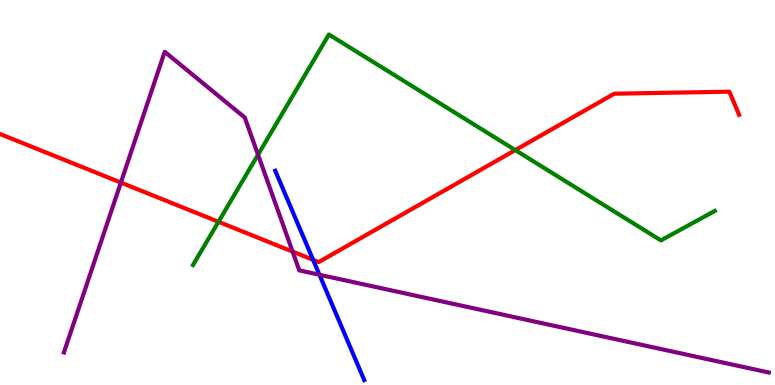[{'lines': ['blue', 'red'], 'intersections': [{'x': 4.04, 'y': 3.25}]}, {'lines': ['green', 'red'], 'intersections': [{'x': 2.82, 'y': 4.24}, {'x': 6.65, 'y': 6.1}]}, {'lines': ['purple', 'red'], 'intersections': [{'x': 1.56, 'y': 5.26}, {'x': 3.78, 'y': 3.46}]}, {'lines': ['blue', 'green'], 'intersections': []}, {'lines': ['blue', 'purple'], 'intersections': [{'x': 4.12, 'y': 2.86}]}, {'lines': ['green', 'purple'], 'intersections': [{'x': 3.33, 'y': 5.98}]}]